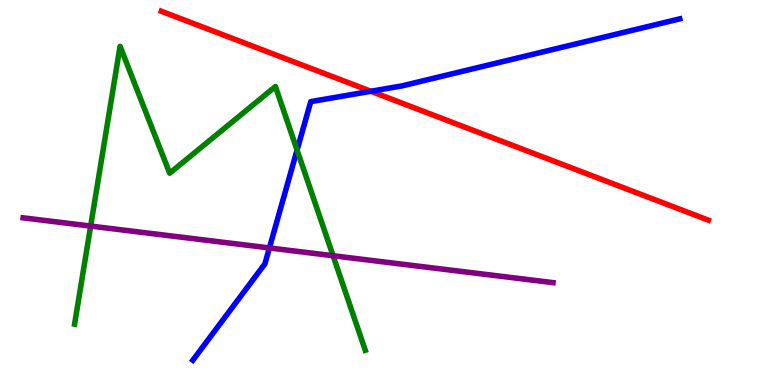[{'lines': ['blue', 'red'], 'intersections': [{'x': 4.79, 'y': 7.63}]}, {'lines': ['green', 'red'], 'intersections': []}, {'lines': ['purple', 'red'], 'intersections': []}, {'lines': ['blue', 'green'], 'intersections': [{'x': 3.83, 'y': 6.1}]}, {'lines': ['blue', 'purple'], 'intersections': [{'x': 3.48, 'y': 3.56}]}, {'lines': ['green', 'purple'], 'intersections': [{'x': 1.17, 'y': 4.13}, {'x': 4.3, 'y': 3.36}]}]